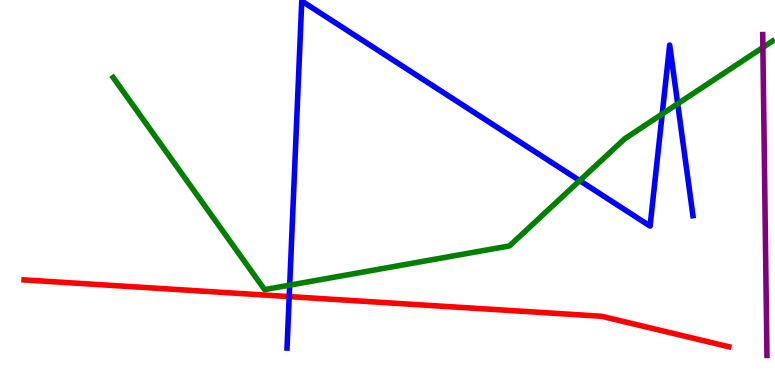[{'lines': ['blue', 'red'], 'intersections': [{'x': 3.73, 'y': 2.3}]}, {'lines': ['green', 'red'], 'intersections': []}, {'lines': ['purple', 'red'], 'intersections': []}, {'lines': ['blue', 'green'], 'intersections': [{'x': 3.74, 'y': 2.59}, {'x': 7.48, 'y': 5.31}, {'x': 8.54, 'y': 7.04}, {'x': 8.74, 'y': 7.3}]}, {'lines': ['blue', 'purple'], 'intersections': []}, {'lines': ['green', 'purple'], 'intersections': [{'x': 9.84, 'y': 8.77}]}]